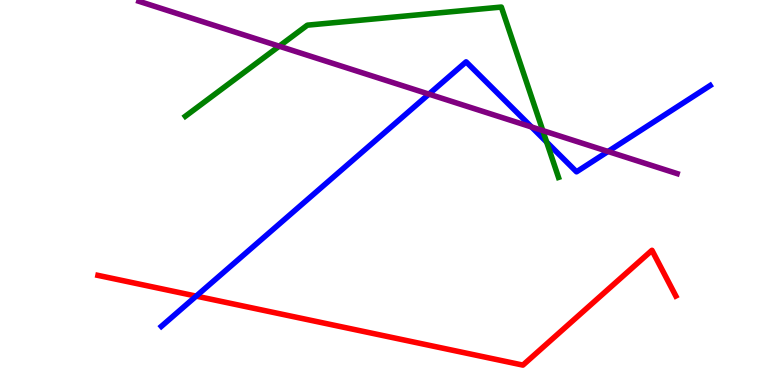[{'lines': ['blue', 'red'], 'intersections': [{'x': 2.53, 'y': 2.31}]}, {'lines': ['green', 'red'], 'intersections': []}, {'lines': ['purple', 'red'], 'intersections': []}, {'lines': ['blue', 'green'], 'intersections': [{'x': 7.05, 'y': 6.31}]}, {'lines': ['blue', 'purple'], 'intersections': [{'x': 5.53, 'y': 7.56}, {'x': 6.86, 'y': 6.7}, {'x': 7.85, 'y': 6.07}]}, {'lines': ['green', 'purple'], 'intersections': [{'x': 3.6, 'y': 8.8}, {'x': 7.0, 'y': 6.61}]}]